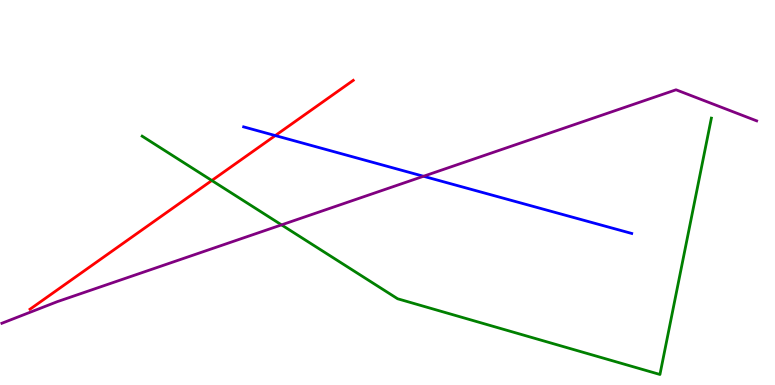[{'lines': ['blue', 'red'], 'intersections': [{'x': 3.55, 'y': 6.48}]}, {'lines': ['green', 'red'], 'intersections': [{'x': 2.73, 'y': 5.31}]}, {'lines': ['purple', 'red'], 'intersections': []}, {'lines': ['blue', 'green'], 'intersections': []}, {'lines': ['blue', 'purple'], 'intersections': [{'x': 5.46, 'y': 5.42}]}, {'lines': ['green', 'purple'], 'intersections': [{'x': 3.63, 'y': 4.16}]}]